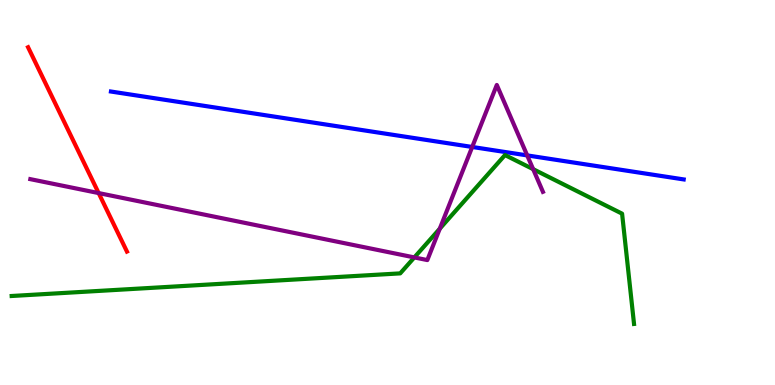[{'lines': ['blue', 'red'], 'intersections': []}, {'lines': ['green', 'red'], 'intersections': []}, {'lines': ['purple', 'red'], 'intersections': [{'x': 1.27, 'y': 4.99}]}, {'lines': ['blue', 'green'], 'intersections': []}, {'lines': ['blue', 'purple'], 'intersections': [{'x': 6.09, 'y': 6.18}, {'x': 6.8, 'y': 5.96}]}, {'lines': ['green', 'purple'], 'intersections': [{'x': 5.35, 'y': 3.31}, {'x': 5.67, 'y': 4.06}, {'x': 6.88, 'y': 5.61}]}]